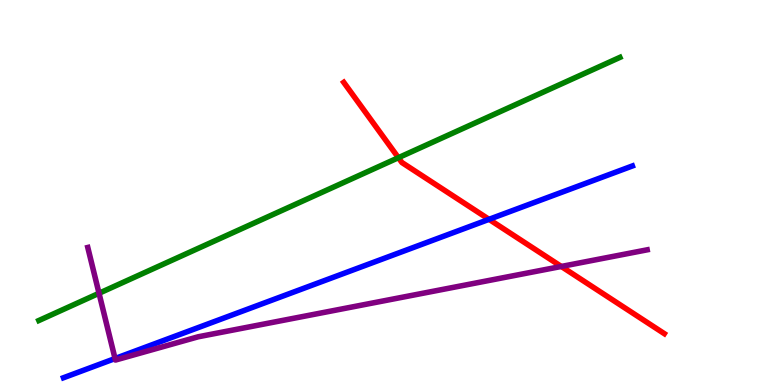[{'lines': ['blue', 'red'], 'intersections': [{'x': 6.31, 'y': 4.3}]}, {'lines': ['green', 'red'], 'intersections': [{'x': 5.14, 'y': 5.9}]}, {'lines': ['purple', 'red'], 'intersections': [{'x': 7.24, 'y': 3.08}]}, {'lines': ['blue', 'green'], 'intersections': []}, {'lines': ['blue', 'purple'], 'intersections': [{'x': 1.48, 'y': 0.687}]}, {'lines': ['green', 'purple'], 'intersections': [{'x': 1.28, 'y': 2.38}]}]